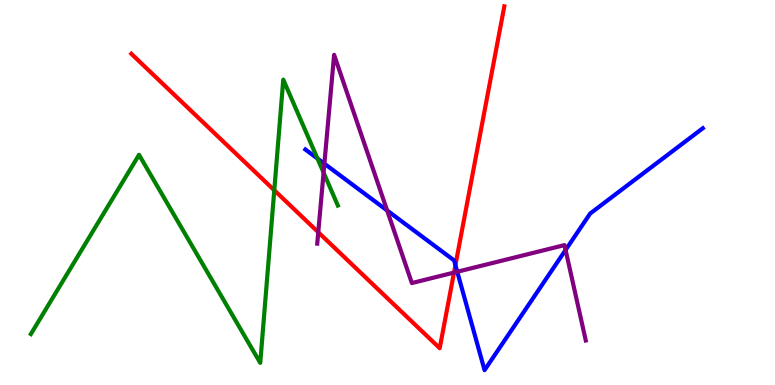[{'lines': ['blue', 'red'], 'intersections': [{'x': 5.88, 'y': 3.11}]}, {'lines': ['green', 'red'], 'intersections': [{'x': 3.54, 'y': 5.06}]}, {'lines': ['purple', 'red'], 'intersections': [{'x': 4.11, 'y': 3.97}, {'x': 5.86, 'y': 2.92}]}, {'lines': ['blue', 'green'], 'intersections': [{'x': 4.1, 'y': 5.88}]}, {'lines': ['blue', 'purple'], 'intersections': [{'x': 4.19, 'y': 5.75}, {'x': 5.0, 'y': 4.53}, {'x': 5.9, 'y': 2.94}, {'x': 7.3, 'y': 3.51}]}, {'lines': ['green', 'purple'], 'intersections': [{'x': 4.18, 'y': 5.52}]}]